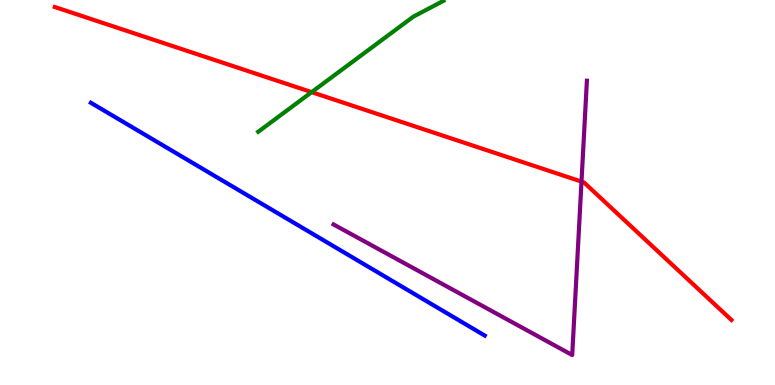[{'lines': ['blue', 'red'], 'intersections': []}, {'lines': ['green', 'red'], 'intersections': [{'x': 4.02, 'y': 7.61}]}, {'lines': ['purple', 'red'], 'intersections': [{'x': 7.5, 'y': 5.28}]}, {'lines': ['blue', 'green'], 'intersections': []}, {'lines': ['blue', 'purple'], 'intersections': []}, {'lines': ['green', 'purple'], 'intersections': []}]